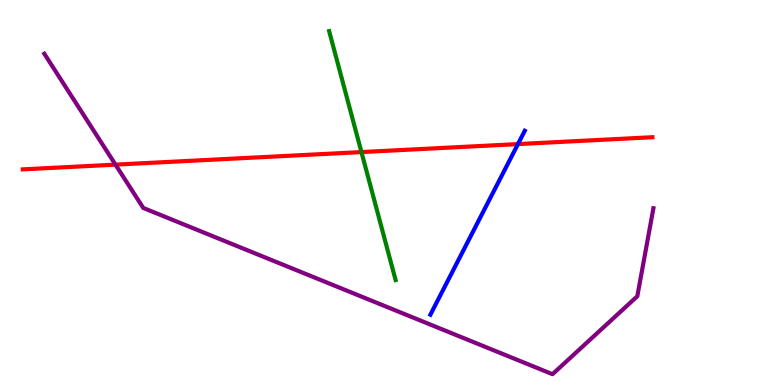[{'lines': ['blue', 'red'], 'intersections': [{'x': 6.68, 'y': 6.26}]}, {'lines': ['green', 'red'], 'intersections': [{'x': 4.66, 'y': 6.05}]}, {'lines': ['purple', 'red'], 'intersections': [{'x': 1.49, 'y': 5.72}]}, {'lines': ['blue', 'green'], 'intersections': []}, {'lines': ['blue', 'purple'], 'intersections': []}, {'lines': ['green', 'purple'], 'intersections': []}]